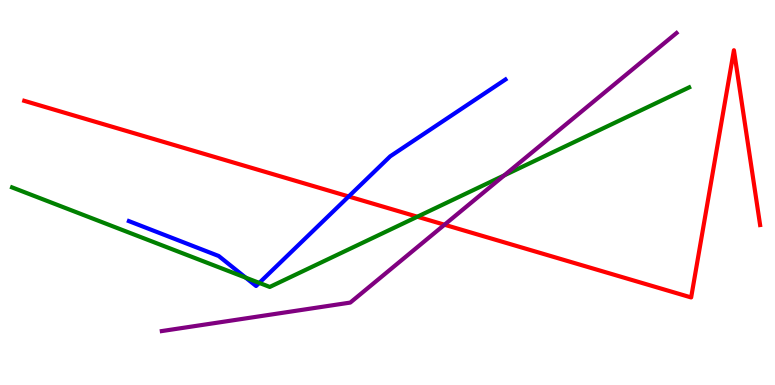[{'lines': ['blue', 'red'], 'intersections': [{'x': 4.5, 'y': 4.9}]}, {'lines': ['green', 'red'], 'intersections': [{'x': 5.39, 'y': 4.37}]}, {'lines': ['purple', 'red'], 'intersections': [{'x': 5.74, 'y': 4.16}]}, {'lines': ['blue', 'green'], 'intersections': [{'x': 3.17, 'y': 2.79}, {'x': 3.35, 'y': 2.65}]}, {'lines': ['blue', 'purple'], 'intersections': []}, {'lines': ['green', 'purple'], 'intersections': [{'x': 6.51, 'y': 5.44}]}]